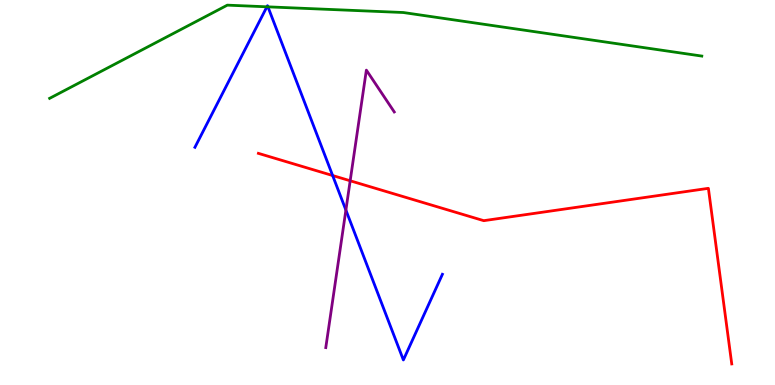[{'lines': ['blue', 'red'], 'intersections': [{'x': 4.29, 'y': 5.44}]}, {'lines': ['green', 'red'], 'intersections': []}, {'lines': ['purple', 'red'], 'intersections': [{'x': 4.52, 'y': 5.3}]}, {'lines': ['blue', 'green'], 'intersections': [{'x': 3.44, 'y': 9.82}, {'x': 3.46, 'y': 9.82}]}, {'lines': ['blue', 'purple'], 'intersections': [{'x': 4.46, 'y': 4.54}]}, {'lines': ['green', 'purple'], 'intersections': []}]